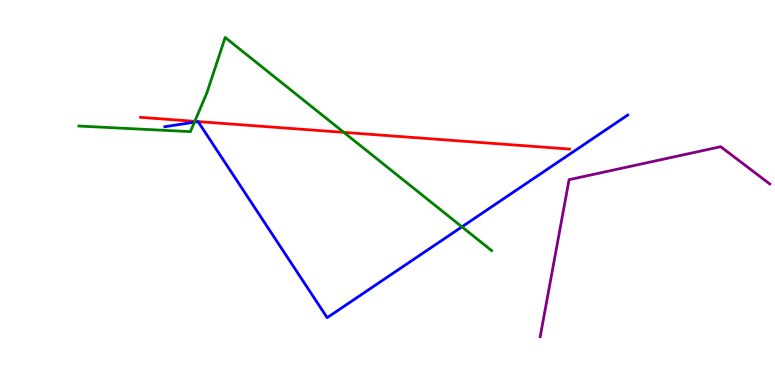[{'lines': ['blue', 'red'], 'intersections': []}, {'lines': ['green', 'red'], 'intersections': [{'x': 2.51, 'y': 6.85}, {'x': 4.44, 'y': 6.56}]}, {'lines': ['purple', 'red'], 'intersections': []}, {'lines': ['blue', 'green'], 'intersections': [{'x': 2.51, 'y': 6.83}, {'x': 5.96, 'y': 4.11}]}, {'lines': ['blue', 'purple'], 'intersections': []}, {'lines': ['green', 'purple'], 'intersections': []}]